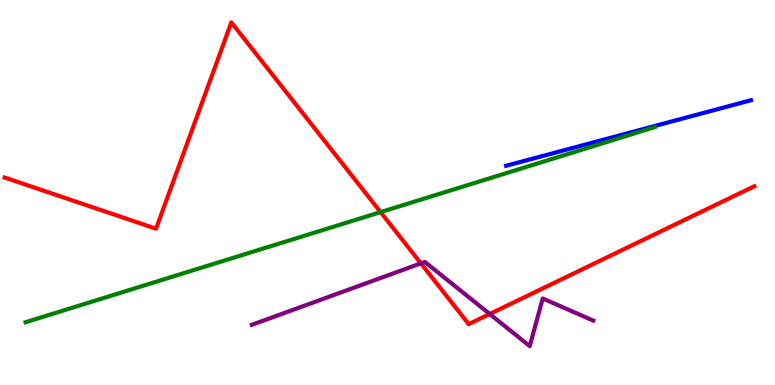[{'lines': ['blue', 'red'], 'intersections': []}, {'lines': ['green', 'red'], 'intersections': [{'x': 4.91, 'y': 4.49}]}, {'lines': ['purple', 'red'], 'intersections': [{'x': 5.43, 'y': 3.16}, {'x': 6.32, 'y': 1.84}]}, {'lines': ['blue', 'green'], 'intersections': []}, {'lines': ['blue', 'purple'], 'intersections': []}, {'lines': ['green', 'purple'], 'intersections': []}]